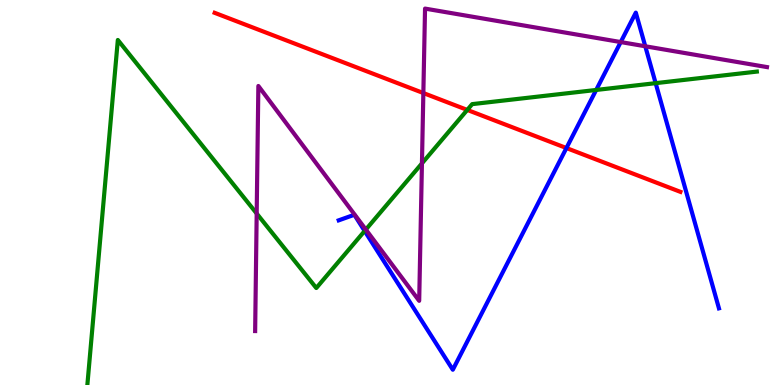[{'lines': ['blue', 'red'], 'intersections': [{'x': 7.31, 'y': 6.15}]}, {'lines': ['green', 'red'], 'intersections': [{'x': 6.03, 'y': 7.14}]}, {'lines': ['purple', 'red'], 'intersections': [{'x': 5.46, 'y': 7.58}]}, {'lines': ['blue', 'green'], 'intersections': [{'x': 4.71, 'y': 4.0}, {'x': 7.69, 'y': 7.66}, {'x': 8.46, 'y': 7.84}]}, {'lines': ['blue', 'purple'], 'intersections': [{'x': 8.01, 'y': 8.91}, {'x': 8.33, 'y': 8.8}]}, {'lines': ['green', 'purple'], 'intersections': [{'x': 3.31, 'y': 4.45}, {'x': 4.72, 'y': 4.04}, {'x': 5.44, 'y': 5.76}]}]